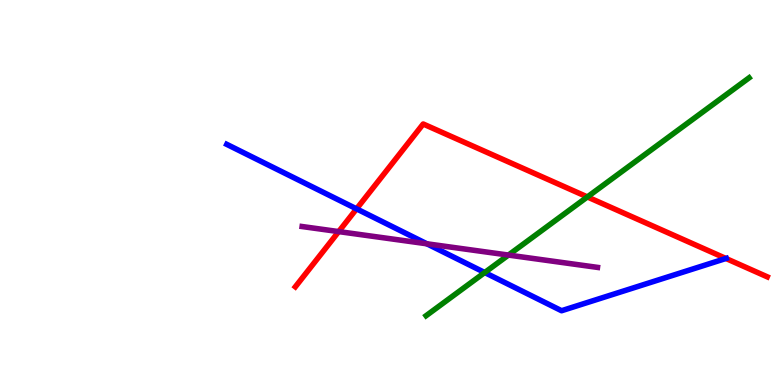[{'lines': ['blue', 'red'], 'intersections': [{'x': 4.6, 'y': 4.58}, {'x': 9.37, 'y': 3.29}]}, {'lines': ['green', 'red'], 'intersections': [{'x': 7.58, 'y': 4.88}]}, {'lines': ['purple', 'red'], 'intersections': [{'x': 4.37, 'y': 3.98}]}, {'lines': ['blue', 'green'], 'intersections': [{'x': 6.25, 'y': 2.92}]}, {'lines': ['blue', 'purple'], 'intersections': [{'x': 5.51, 'y': 3.67}]}, {'lines': ['green', 'purple'], 'intersections': [{'x': 6.56, 'y': 3.37}]}]